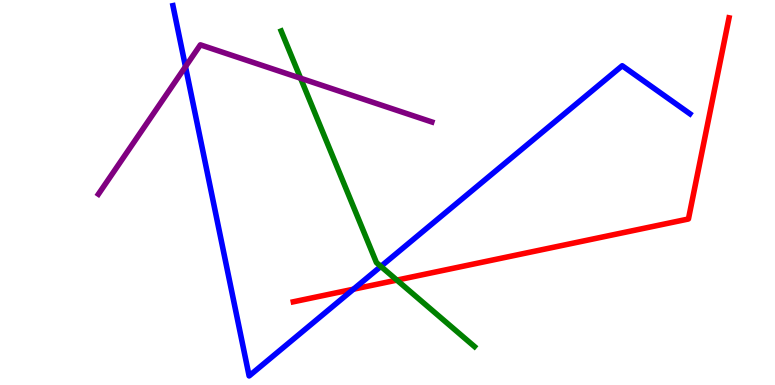[{'lines': ['blue', 'red'], 'intersections': [{'x': 4.56, 'y': 2.49}]}, {'lines': ['green', 'red'], 'intersections': [{'x': 5.12, 'y': 2.72}]}, {'lines': ['purple', 'red'], 'intersections': []}, {'lines': ['blue', 'green'], 'intersections': [{'x': 4.91, 'y': 3.08}]}, {'lines': ['blue', 'purple'], 'intersections': [{'x': 2.39, 'y': 8.27}]}, {'lines': ['green', 'purple'], 'intersections': [{'x': 3.88, 'y': 7.97}]}]